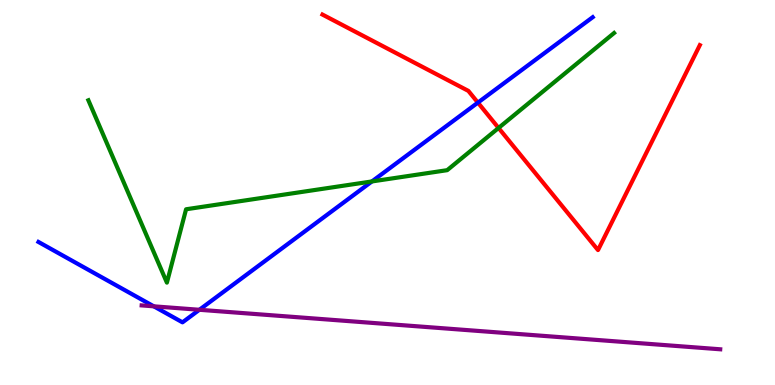[{'lines': ['blue', 'red'], 'intersections': [{'x': 6.17, 'y': 7.33}]}, {'lines': ['green', 'red'], 'intersections': [{'x': 6.43, 'y': 6.68}]}, {'lines': ['purple', 'red'], 'intersections': []}, {'lines': ['blue', 'green'], 'intersections': [{'x': 4.8, 'y': 5.29}]}, {'lines': ['blue', 'purple'], 'intersections': [{'x': 1.98, 'y': 2.04}, {'x': 2.57, 'y': 1.95}]}, {'lines': ['green', 'purple'], 'intersections': []}]